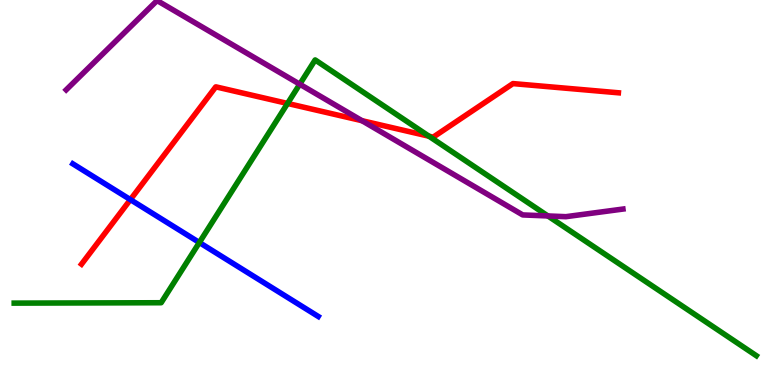[{'lines': ['blue', 'red'], 'intersections': [{'x': 1.68, 'y': 4.81}]}, {'lines': ['green', 'red'], 'intersections': [{'x': 3.71, 'y': 7.31}, {'x': 5.53, 'y': 6.46}]}, {'lines': ['purple', 'red'], 'intersections': [{'x': 4.67, 'y': 6.87}]}, {'lines': ['blue', 'green'], 'intersections': [{'x': 2.57, 'y': 3.7}]}, {'lines': ['blue', 'purple'], 'intersections': []}, {'lines': ['green', 'purple'], 'intersections': [{'x': 3.87, 'y': 7.81}, {'x': 7.07, 'y': 4.39}]}]